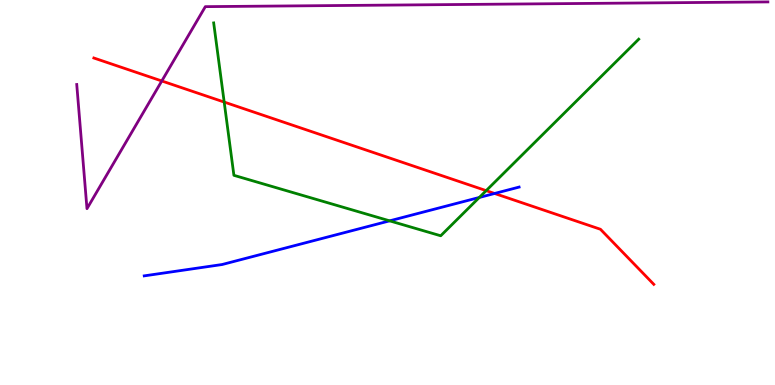[{'lines': ['blue', 'red'], 'intersections': [{'x': 6.38, 'y': 4.97}]}, {'lines': ['green', 'red'], 'intersections': [{'x': 2.89, 'y': 7.35}, {'x': 6.27, 'y': 5.05}]}, {'lines': ['purple', 'red'], 'intersections': [{'x': 2.09, 'y': 7.9}]}, {'lines': ['blue', 'green'], 'intersections': [{'x': 5.03, 'y': 4.26}, {'x': 6.18, 'y': 4.87}]}, {'lines': ['blue', 'purple'], 'intersections': []}, {'lines': ['green', 'purple'], 'intersections': []}]